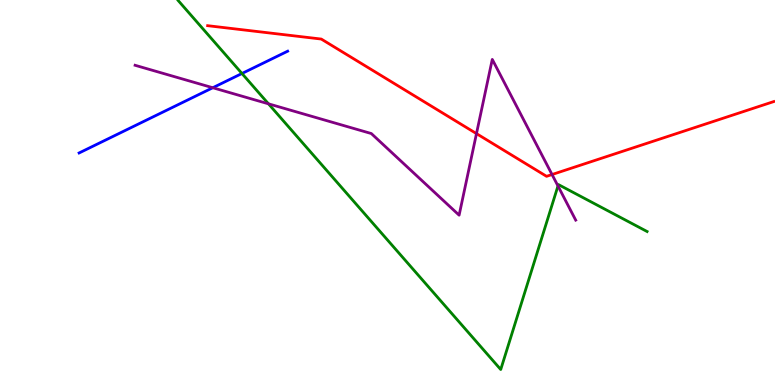[{'lines': ['blue', 'red'], 'intersections': []}, {'lines': ['green', 'red'], 'intersections': []}, {'lines': ['purple', 'red'], 'intersections': [{'x': 6.15, 'y': 6.53}, {'x': 7.12, 'y': 5.47}]}, {'lines': ['blue', 'green'], 'intersections': [{'x': 3.12, 'y': 8.09}]}, {'lines': ['blue', 'purple'], 'intersections': [{'x': 2.75, 'y': 7.72}]}, {'lines': ['green', 'purple'], 'intersections': [{'x': 3.46, 'y': 7.3}, {'x': 7.2, 'y': 5.17}]}]